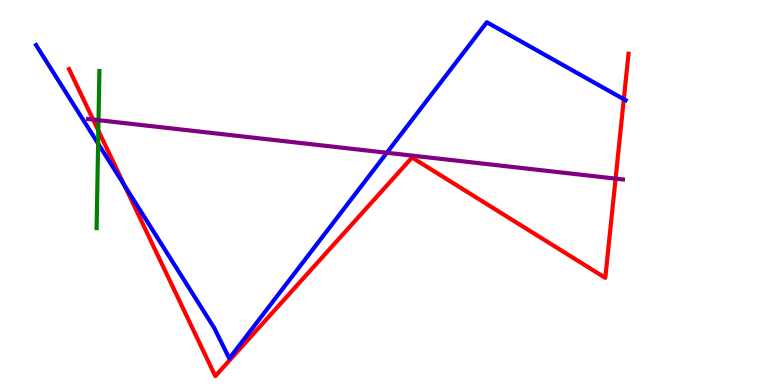[{'lines': ['blue', 'red'], 'intersections': [{'x': 1.61, 'y': 5.18}, {'x': 8.05, 'y': 7.42}]}, {'lines': ['green', 'red'], 'intersections': [{'x': 1.27, 'y': 6.61}]}, {'lines': ['purple', 'red'], 'intersections': [{'x': 1.2, 'y': 6.89}, {'x': 7.94, 'y': 5.36}]}, {'lines': ['blue', 'green'], 'intersections': [{'x': 1.27, 'y': 6.27}]}, {'lines': ['blue', 'purple'], 'intersections': [{'x': 4.99, 'y': 6.03}]}, {'lines': ['green', 'purple'], 'intersections': [{'x': 1.27, 'y': 6.88}]}]